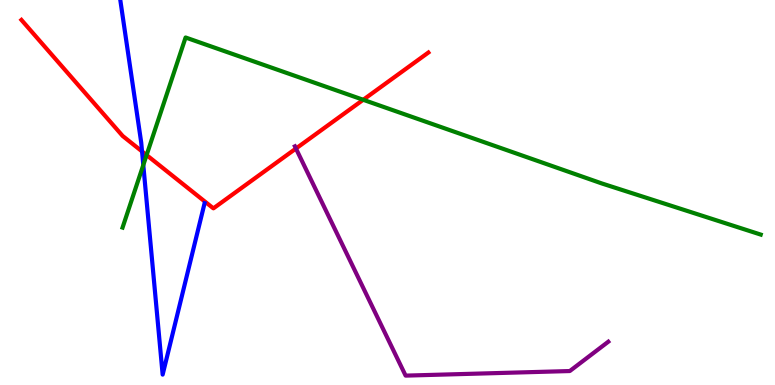[{'lines': ['blue', 'red'], 'intersections': [{'x': 1.83, 'y': 6.07}]}, {'lines': ['green', 'red'], 'intersections': [{'x': 1.89, 'y': 5.97}, {'x': 4.69, 'y': 7.41}]}, {'lines': ['purple', 'red'], 'intersections': [{'x': 3.82, 'y': 6.14}]}, {'lines': ['blue', 'green'], 'intersections': [{'x': 1.85, 'y': 5.71}]}, {'lines': ['blue', 'purple'], 'intersections': []}, {'lines': ['green', 'purple'], 'intersections': []}]